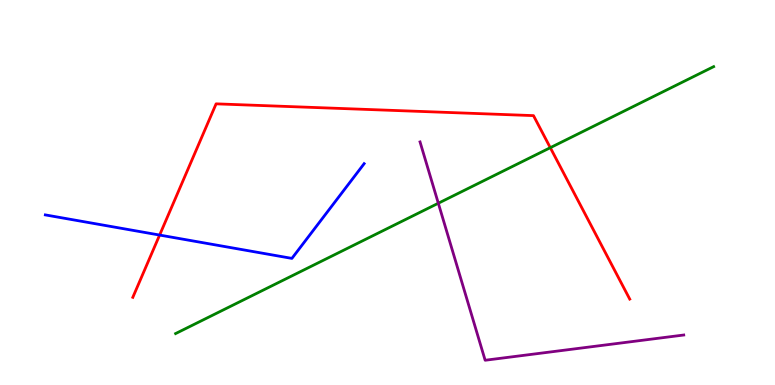[{'lines': ['blue', 'red'], 'intersections': [{'x': 2.06, 'y': 3.89}]}, {'lines': ['green', 'red'], 'intersections': [{'x': 7.1, 'y': 6.16}]}, {'lines': ['purple', 'red'], 'intersections': []}, {'lines': ['blue', 'green'], 'intersections': []}, {'lines': ['blue', 'purple'], 'intersections': []}, {'lines': ['green', 'purple'], 'intersections': [{'x': 5.66, 'y': 4.72}]}]